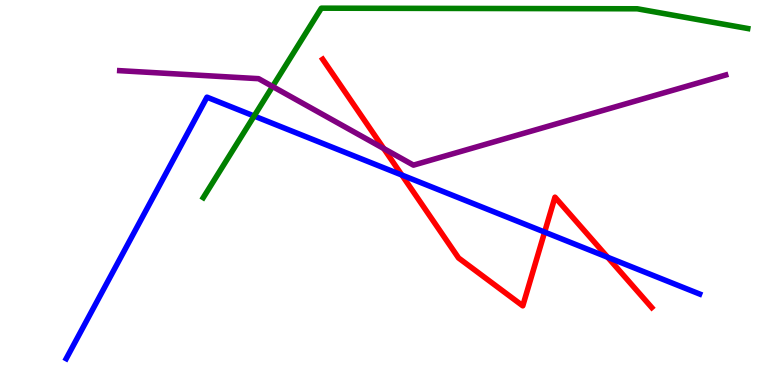[{'lines': ['blue', 'red'], 'intersections': [{'x': 5.19, 'y': 5.45}, {'x': 7.03, 'y': 3.97}, {'x': 7.84, 'y': 3.32}]}, {'lines': ['green', 'red'], 'intersections': []}, {'lines': ['purple', 'red'], 'intersections': [{'x': 4.95, 'y': 6.14}]}, {'lines': ['blue', 'green'], 'intersections': [{'x': 3.28, 'y': 6.99}]}, {'lines': ['blue', 'purple'], 'intersections': []}, {'lines': ['green', 'purple'], 'intersections': [{'x': 3.52, 'y': 7.75}]}]